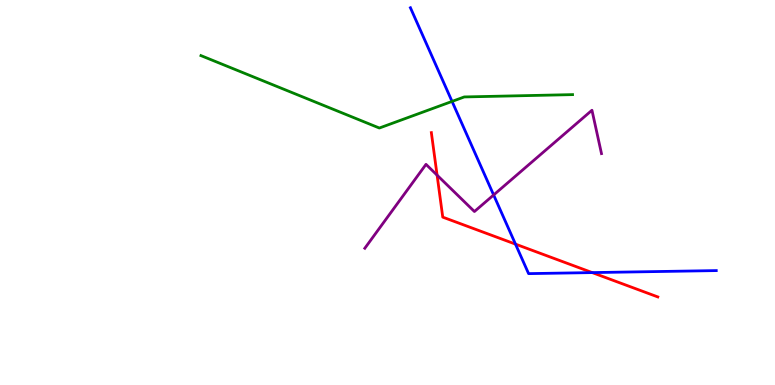[{'lines': ['blue', 'red'], 'intersections': [{'x': 6.65, 'y': 3.66}, {'x': 7.64, 'y': 2.92}]}, {'lines': ['green', 'red'], 'intersections': []}, {'lines': ['purple', 'red'], 'intersections': [{'x': 5.64, 'y': 5.45}]}, {'lines': ['blue', 'green'], 'intersections': [{'x': 5.83, 'y': 7.37}]}, {'lines': ['blue', 'purple'], 'intersections': [{'x': 6.37, 'y': 4.94}]}, {'lines': ['green', 'purple'], 'intersections': []}]